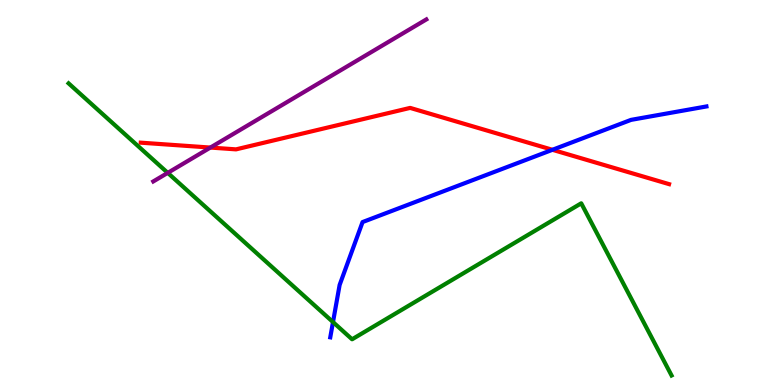[{'lines': ['blue', 'red'], 'intersections': [{'x': 7.13, 'y': 6.11}]}, {'lines': ['green', 'red'], 'intersections': []}, {'lines': ['purple', 'red'], 'intersections': [{'x': 2.71, 'y': 6.17}]}, {'lines': ['blue', 'green'], 'intersections': [{'x': 4.3, 'y': 1.63}]}, {'lines': ['blue', 'purple'], 'intersections': []}, {'lines': ['green', 'purple'], 'intersections': [{'x': 2.16, 'y': 5.51}]}]